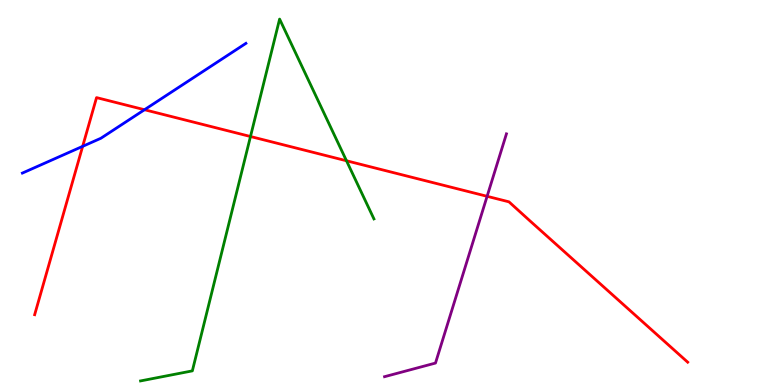[{'lines': ['blue', 'red'], 'intersections': [{'x': 1.07, 'y': 6.2}, {'x': 1.86, 'y': 7.15}]}, {'lines': ['green', 'red'], 'intersections': [{'x': 3.23, 'y': 6.45}, {'x': 4.47, 'y': 5.82}]}, {'lines': ['purple', 'red'], 'intersections': [{'x': 6.29, 'y': 4.9}]}, {'lines': ['blue', 'green'], 'intersections': []}, {'lines': ['blue', 'purple'], 'intersections': []}, {'lines': ['green', 'purple'], 'intersections': []}]